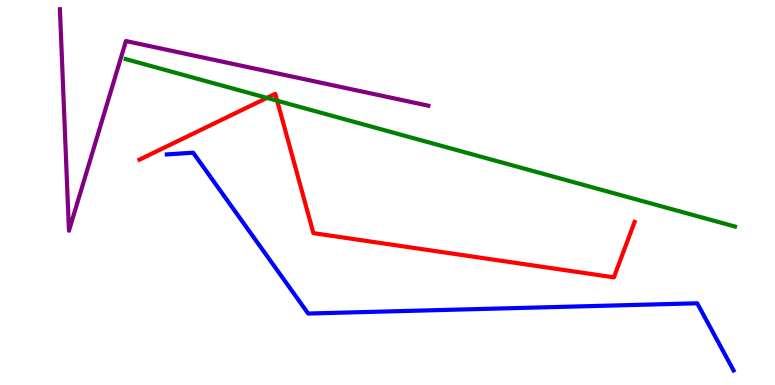[{'lines': ['blue', 'red'], 'intersections': []}, {'lines': ['green', 'red'], 'intersections': [{'x': 3.44, 'y': 7.46}, {'x': 3.58, 'y': 7.38}]}, {'lines': ['purple', 'red'], 'intersections': []}, {'lines': ['blue', 'green'], 'intersections': []}, {'lines': ['blue', 'purple'], 'intersections': []}, {'lines': ['green', 'purple'], 'intersections': []}]